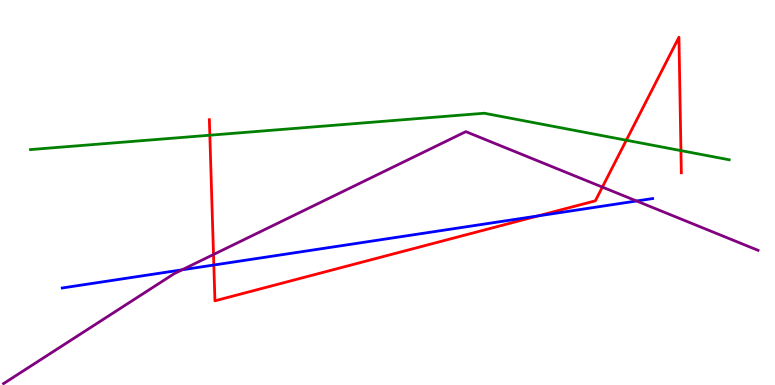[{'lines': ['blue', 'red'], 'intersections': [{'x': 2.76, 'y': 3.12}, {'x': 6.94, 'y': 4.39}]}, {'lines': ['green', 'red'], 'intersections': [{'x': 2.71, 'y': 6.49}, {'x': 8.08, 'y': 6.36}, {'x': 8.79, 'y': 6.09}]}, {'lines': ['purple', 'red'], 'intersections': [{'x': 2.75, 'y': 3.39}, {'x': 7.77, 'y': 5.14}]}, {'lines': ['blue', 'green'], 'intersections': []}, {'lines': ['blue', 'purple'], 'intersections': [{'x': 2.35, 'y': 2.99}, {'x': 8.21, 'y': 4.78}]}, {'lines': ['green', 'purple'], 'intersections': []}]